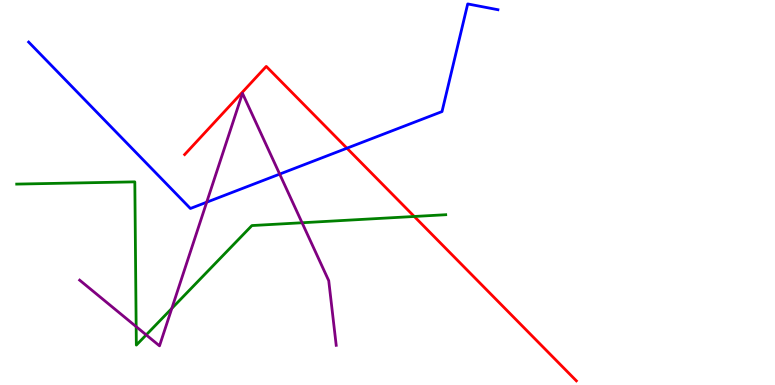[{'lines': ['blue', 'red'], 'intersections': [{'x': 4.48, 'y': 6.15}]}, {'lines': ['green', 'red'], 'intersections': [{'x': 5.35, 'y': 4.38}]}, {'lines': ['purple', 'red'], 'intersections': []}, {'lines': ['blue', 'green'], 'intersections': []}, {'lines': ['blue', 'purple'], 'intersections': [{'x': 2.67, 'y': 4.75}, {'x': 3.61, 'y': 5.48}]}, {'lines': ['green', 'purple'], 'intersections': [{'x': 1.76, 'y': 1.52}, {'x': 1.89, 'y': 1.3}, {'x': 2.22, 'y': 1.99}, {'x': 3.9, 'y': 4.21}]}]